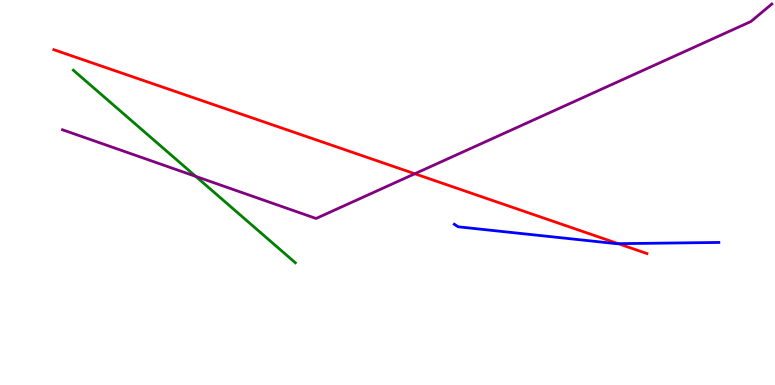[{'lines': ['blue', 'red'], 'intersections': [{'x': 7.98, 'y': 3.67}]}, {'lines': ['green', 'red'], 'intersections': []}, {'lines': ['purple', 'red'], 'intersections': [{'x': 5.35, 'y': 5.49}]}, {'lines': ['blue', 'green'], 'intersections': []}, {'lines': ['blue', 'purple'], 'intersections': []}, {'lines': ['green', 'purple'], 'intersections': [{'x': 2.53, 'y': 5.42}]}]